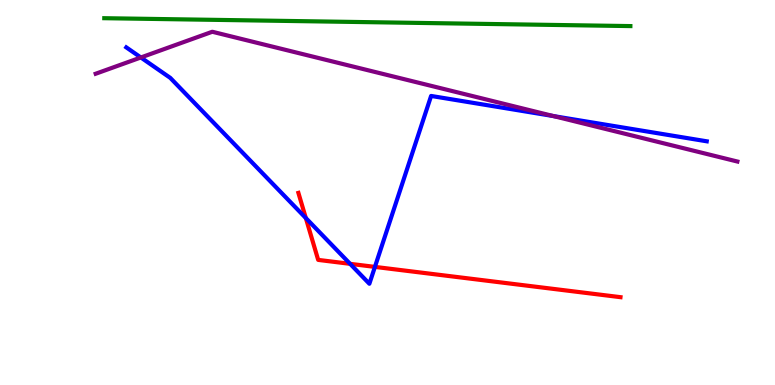[{'lines': ['blue', 'red'], 'intersections': [{'x': 3.95, 'y': 4.34}, {'x': 4.52, 'y': 3.15}, {'x': 4.84, 'y': 3.07}]}, {'lines': ['green', 'red'], 'intersections': []}, {'lines': ['purple', 'red'], 'intersections': []}, {'lines': ['blue', 'green'], 'intersections': []}, {'lines': ['blue', 'purple'], 'intersections': [{'x': 1.82, 'y': 8.51}, {'x': 7.14, 'y': 6.98}]}, {'lines': ['green', 'purple'], 'intersections': []}]